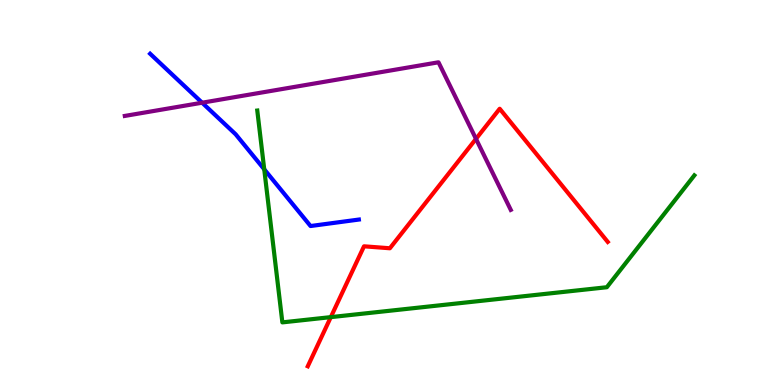[{'lines': ['blue', 'red'], 'intersections': []}, {'lines': ['green', 'red'], 'intersections': [{'x': 4.27, 'y': 1.76}]}, {'lines': ['purple', 'red'], 'intersections': [{'x': 6.14, 'y': 6.39}]}, {'lines': ['blue', 'green'], 'intersections': [{'x': 3.41, 'y': 5.6}]}, {'lines': ['blue', 'purple'], 'intersections': [{'x': 2.61, 'y': 7.33}]}, {'lines': ['green', 'purple'], 'intersections': []}]